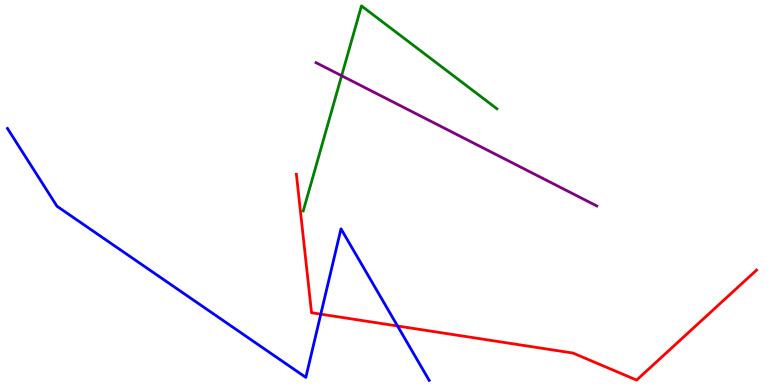[{'lines': ['blue', 'red'], 'intersections': [{'x': 4.14, 'y': 1.84}, {'x': 5.13, 'y': 1.53}]}, {'lines': ['green', 'red'], 'intersections': []}, {'lines': ['purple', 'red'], 'intersections': []}, {'lines': ['blue', 'green'], 'intersections': []}, {'lines': ['blue', 'purple'], 'intersections': []}, {'lines': ['green', 'purple'], 'intersections': [{'x': 4.41, 'y': 8.03}]}]